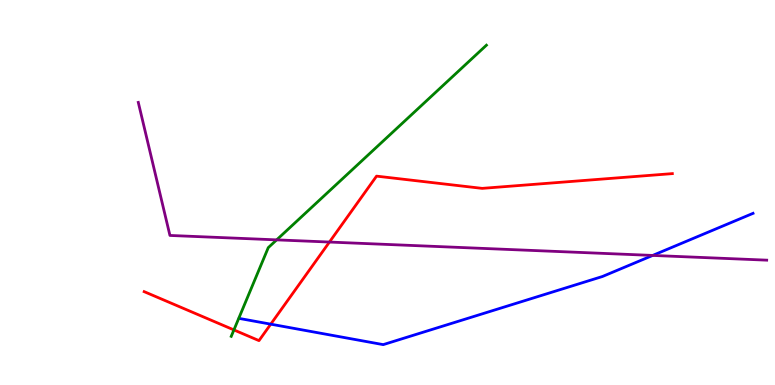[{'lines': ['blue', 'red'], 'intersections': [{'x': 3.49, 'y': 1.58}]}, {'lines': ['green', 'red'], 'intersections': [{'x': 3.02, 'y': 1.43}]}, {'lines': ['purple', 'red'], 'intersections': [{'x': 4.25, 'y': 3.71}]}, {'lines': ['blue', 'green'], 'intersections': []}, {'lines': ['blue', 'purple'], 'intersections': [{'x': 8.42, 'y': 3.37}]}, {'lines': ['green', 'purple'], 'intersections': [{'x': 3.57, 'y': 3.77}]}]